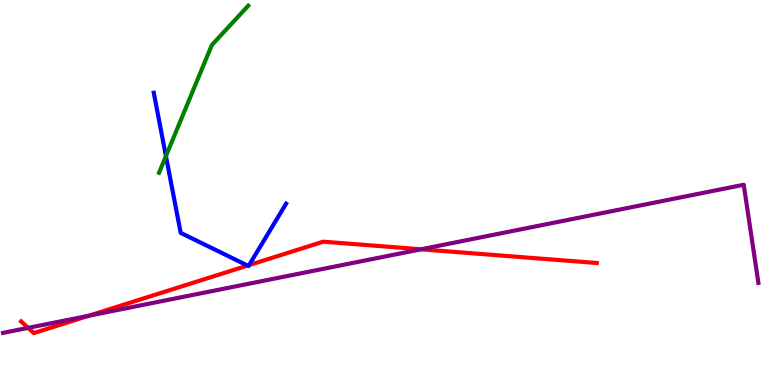[{'lines': ['blue', 'red'], 'intersections': [{'x': 3.19, 'y': 3.1}, {'x': 3.21, 'y': 3.11}]}, {'lines': ['green', 'red'], 'intersections': []}, {'lines': ['purple', 'red'], 'intersections': [{'x': 0.363, 'y': 1.48}, {'x': 1.14, 'y': 1.8}, {'x': 5.43, 'y': 3.52}]}, {'lines': ['blue', 'green'], 'intersections': [{'x': 2.14, 'y': 5.95}]}, {'lines': ['blue', 'purple'], 'intersections': []}, {'lines': ['green', 'purple'], 'intersections': []}]